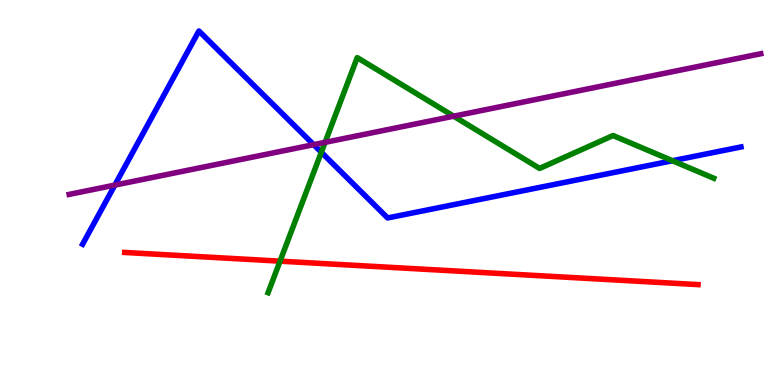[{'lines': ['blue', 'red'], 'intersections': []}, {'lines': ['green', 'red'], 'intersections': [{'x': 3.61, 'y': 3.22}]}, {'lines': ['purple', 'red'], 'intersections': []}, {'lines': ['blue', 'green'], 'intersections': [{'x': 4.15, 'y': 6.04}, {'x': 8.68, 'y': 5.83}]}, {'lines': ['blue', 'purple'], 'intersections': [{'x': 1.48, 'y': 5.19}, {'x': 4.05, 'y': 6.24}]}, {'lines': ['green', 'purple'], 'intersections': [{'x': 4.19, 'y': 6.3}, {'x': 5.85, 'y': 6.98}]}]